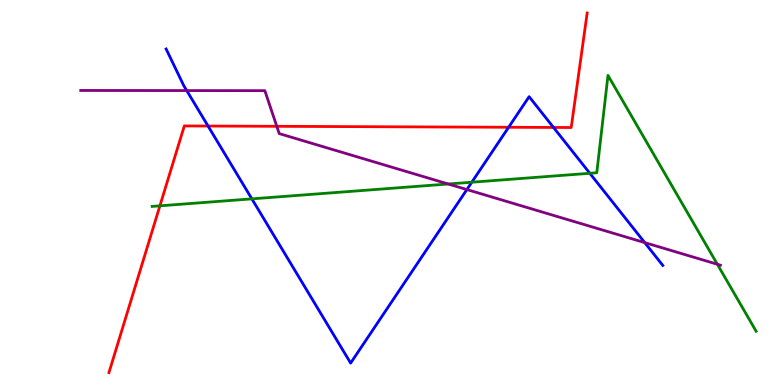[{'lines': ['blue', 'red'], 'intersections': [{'x': 2.68, 'y': 6.73}, {'x': 6.56, 'y': 6.69}, {'x': 7.14, 'y': 6.69}]}, {'lines': ['green', 'red'], 'intersections': [{'x': 2.06, 'y': 4.65}]}, {'lines': ['purple', 'red'], 'intersections': [{'x': 3.57, 'y': 6.72}]}, {'lines': ['blue', 'green'], 'intersections': [{'x': 3.25, 'y': 4.83}, {'x': 6.09, 'y': 5.27}, {'x': 7.61, 'y': 5.5}]}, {'lines': ['blue', 'purple'], 'intersections': [{'x': 2.41, 'y': 7.65}, {'x': 6.02, 'y': 5.08}, {'x': 8.32, 'y': 3.7}]}, {'lines': ['green', 'purple'], 'intersections': [{'x': 5.78, 'y': 5.22}, {'x': 9.26, 'y': 3.14}]}]